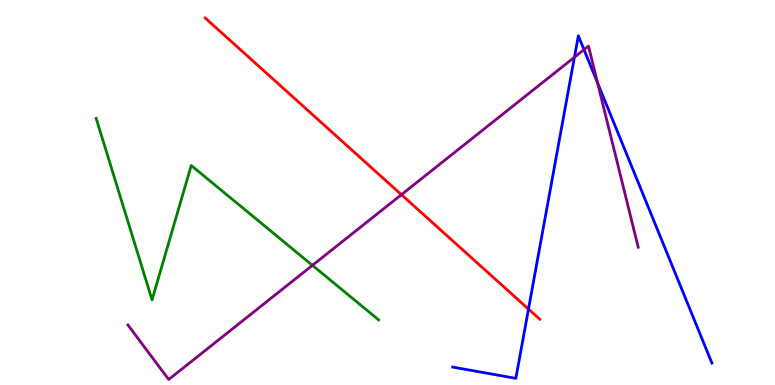[{'lines': ['blue', 'red'], 'intersections': [{'x': 6.82, 'y': 1.97}]}, {'lines': ['green', 'red'], 'intersections': []}, {'lines': ['purple', 'red'], 'intersections': [{'x': 5.18, 'y': 4.94}]}, {'lines': ['blue', 'green'], 'intersections': []}, {'lines': ['blue', 'purple'], 'intersections': [{'x': 7.41, 'y': 8.51}, {'x': 7.54, 'y': 8.71}, {'x': 7.71, 'y': 7.85}]}, {'lines': ['green', 'purple'], 'intersections': [{'x': 4.03, 'y': 3.11}]}]